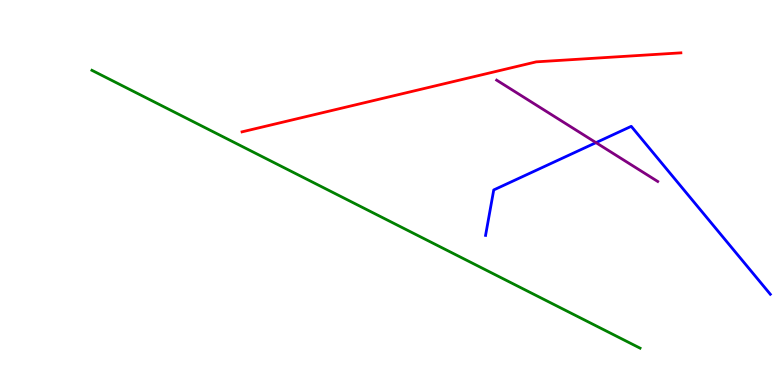[{'lines': ['blue', 'red'], 'intersections': []}, {'lines': ['green', 'red'], 'intersections': []}, {'lines': ['purple', 'red'], 'intersections': []}, {'lines': ['blue', 'green'], 'intersections': []}, {'lines': ['blue', 'purple'], 'intersections': [{'x': 7.69, 'y': 6.3}]}, {'lines': ['green', 'purple'], 'intersections': []}]